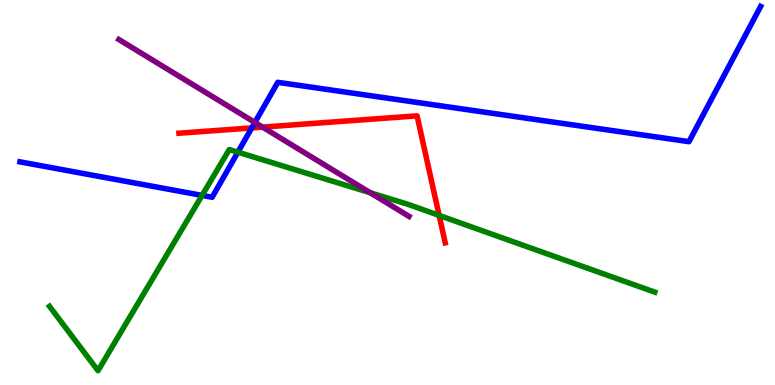[{'lines': ['blue', 'red'], 'intersections': [{'x': 3.25, 'y': 6.68}]}, {'lines': ['green', 'red'], 'intersections': [{'x': 5.67, 'y': 4.4}]}, {'lines': ['purple', 'red'], 'intersections': [{'x': 3.39, 'y': 6.7}]}, {'lines': ['blue', 'green'], 'intersections': [{'x': 2.61, 'y': 4.92}, {'x': 3.07, 'y': 6.05}]}, {'lines': ['blue', 'purple'], 'intersections': [{'x': 3.29, 'y': 6.82}]}, {'lines': ['green', 'purple'], 'intersections': [{'x': 4.78, 'y': 4.99}]}]